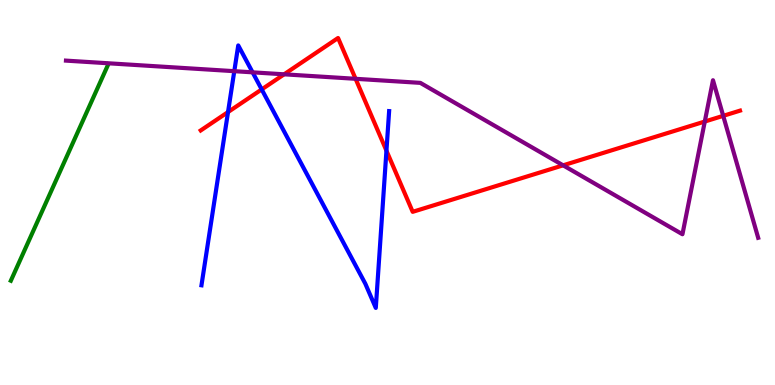[{'lines': ['blue', 'red'], 'intersections': [{'x': 2.94, 'y': 7.09}, {'x': 3.38, 'y': 7.68}, {'x': 4.99, 'y': 6.09}]}, {'lines': ['green', 'red'], 'intersections': []}, {'lines': ['purple', 'red'], 'intersections': [{'x': 3.67, 'y': 8.07}, {'x': 4.59, 'y': 7.95}, {'x': 7.27, 'y': 5.71}, {'x': 9.09, 'y': 6.84}, {'x': 9.33, 'y': 6.99}]}, {'lines': ['blue', 'green'], 'intersections': []}, {'lines': ['blue', 'purple'], 'intersections': [{'x': 3.02, 'y': 8.15}, {'x': 3.26, 'y': 8.12}]}, {'lines': ['green', 'purple'], 'intersections': []}]